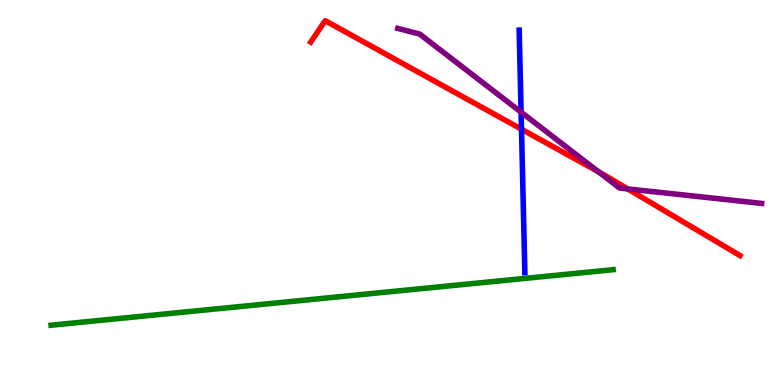[{'lines': ['blue', 'red'], 'intersections': [{'x': 6.73, 'y': 6.64}]}, {'lines': ['green', 'red'], 'intersections': []}, {'lines': ['purple', 'red'], 'intersections': [{'x': 7.72, 'y': 5.54}, {'x': 8.1, 'y': 5.09}]}, {'lines': ['blue', 'green'], 'intersections': []}, {'lines': ['blue', 'purple'], 'intersections': [{'x': 6.72, 'y': 7.09}]}, {'lines': ['green', 'purple'], 'intersections': []}]